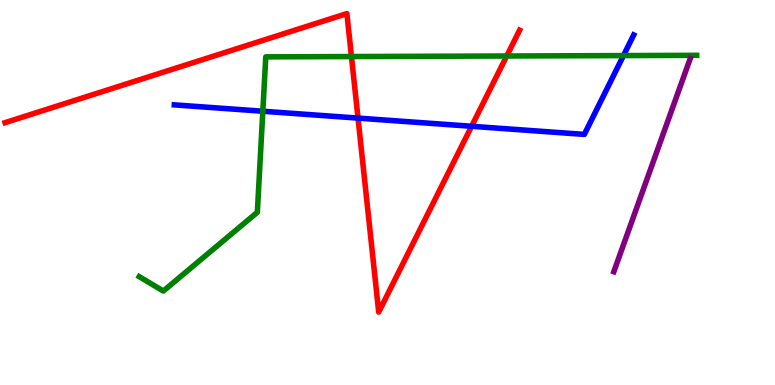[{'lines': ['blue', 'red'], 'intersections': [{'x': 4.62, 'y': 6.93}, {'x': 6.09, 'y': 6.72}]}, {'lines': ['green', 'red'], 'intersections': [{'x': 4.53, 'y': 8.53}, {'x': 6.54, 'y': 8.55}]}, {'lines': ['purple', 'red'], 'intersections': []}, {'lines': ['blue', 'green'], 'intersections': [{'x': 3.39, 'y': 7.11}, {'x': 8.04, 'y': 8.56}]}, {'lines': ['blue', 'purple'], 'intersections': []}, {'lines': ['green', 'purple'], 'intersections': []}]